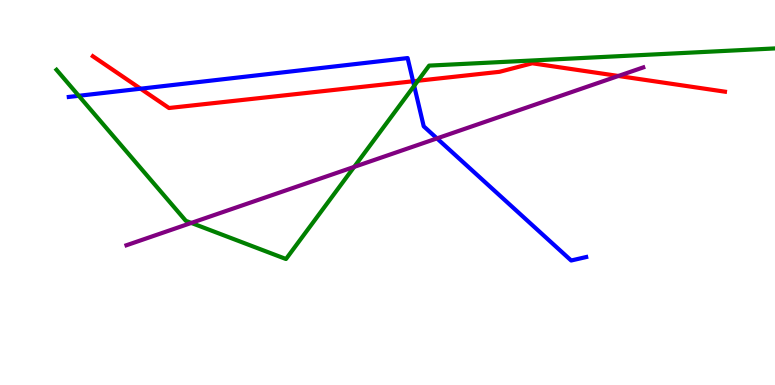[{'lines': ['blue', 'red'], 'intersections': [{'x': 1.81, 'y': 7.7}, {'x': 5.33, 'y': 7.89}]}, {'lines': ['green', 'red'], 'intersections': [{'x': 5.39, 'y': 7.9}]}, {'lines': ['purple', 'red'], 'intersections': [{'x': 7.98, 'y': 8.03}]}, {'lines': ['blue', 'green'], 'intersections': [{'x': 1.02, 'y': 7.51}, {'x': 5.34, 'y': 7.77}]}, {'lines': ['blue', 'purple'], 'intersections': [{'x': 5.64, 'y': 6.41}]}, {'lines': ['green', 'purple'], 'intersections': [{'x': 2.47, 'y': 4.21}, {'x': 4.57, 'y': 5.67}]}]